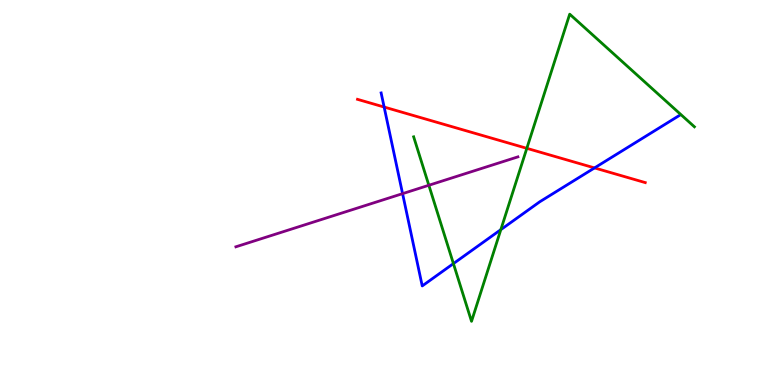[{'lines': ['blue', 'red'], 'intersections': [{'x': 4.96, 'y': 7.22}, {'x': 7.67, 'y': 5.64}]}, {'lines': ['green', 'red'], 'intersections': [{'x': 6.8, 'y': 6.15}]}, {'lines': ['purple', 'red'], 'intersections': []}, {'lines': ['blue', 'green'], 'intersections': [{'x': 5.85, 'y': 3.15}, {'x': 6.46, 'y': 4.03}]}, {'lines': ['blue', 'purple'], 'intersections': [{'x': 5.19, 'y': 4.97}]}, {'lines': ['green', 'purple'], 'intersections': [{'x': 5.53, 'y': 5.19}]}]